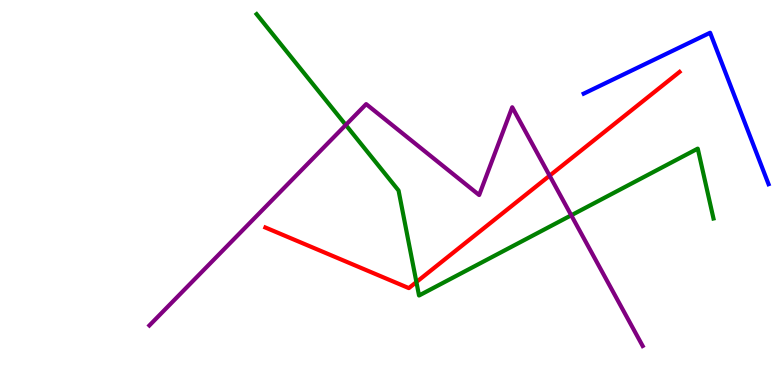[{'lines': ['blue', 'red'], 'intersections': []}, {'lines': ['green', 'red'], 'intersections': [{'x': 5.37, 'y': 2.67}]}, {'lines': ['purple', 'red'], 'intersections': [{'x': 7.09, 'y': 5.44}]}, {'lines': ['blue', 'green'], 'intersections': []}, {'lines': ['blue', 'purple'], 'intersections': []}, {'lines': ['green', 'purple'], 'intersections': [{'x': 4.46, 'y': 6.75}, {'x': 7.37, 'y': 4.41}]}]